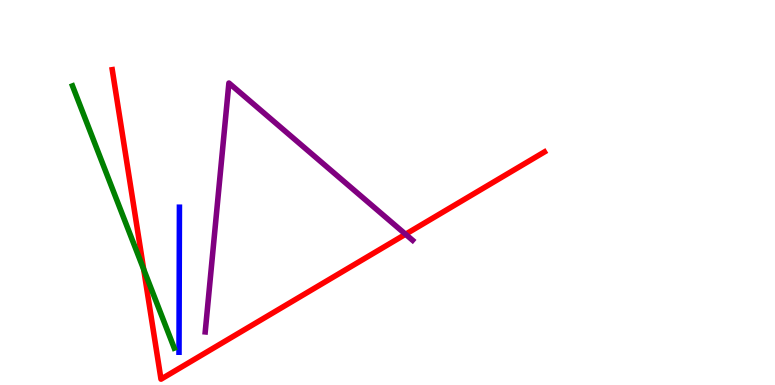[{'lines': ['blue', 'red'], 'intersections': []}, {'lines': ['green', 'red'], 'intersections': [{'x': 1.85, 'y': 3.0}]}, {'lines': ['purple', 'red'], 'intersections': [{'x': 5.23, 'y': 3.92}]}, {'lines': ['blue', 'green'], 'intersections': []}, {'lines': ['blue', 'purple'], 'intersections': []}, {'lines': ['green', 'purple'], 'intersections': []}]